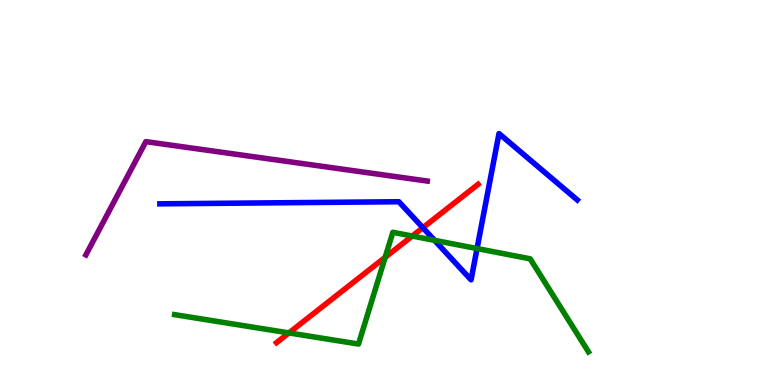[{'lines': ['blue', 'red'], 'intersections': [{'x': 5.46, 'y': 4.09}]}, {'lines': ['green', 'red'], 'intersections': [{'x': 3.73, 'y': 1.35}, {'x': 4.97, 'y': 3.32}, {'x': 5.32, 'y': 3.87}]}, {'lines': ['purple', 'red'], 'intersections': []}, {'lines': ['blue', 'green'], 'intersections': [{'x': 5.61, 'y': 3.76}, {'x': 6.16, 'y': 3.54}]}, {'lines': ['blue', 'purple'], 'intersections': []}, {'lines': ['green', 'purple'], 'intersections': []}]